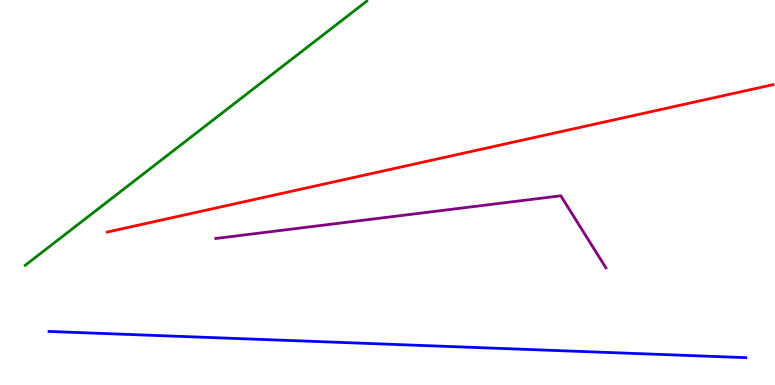[{'lines': ['blue', 'red'], 'intersections': []}, {'lines': ['green', 'red'], 'intersections': []}, {'lines': ['purple', 'red'], 'intersections': []}, {'lines': ['blue', 'green'], 'intersections': []}, {'lines': ['blue', 'purple'], 'intersections': []}, {'lines': ['green', 'purple'], 'intersections': []}]